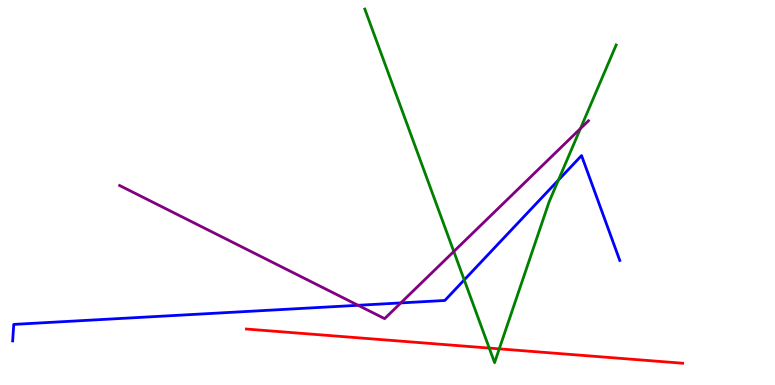[{'lines': ['blue', 'red'], 'intersections': []}, {'lines': ['green', 'red'], 'intersections': [{'x': 6.31, 'y': 0.959}, {'x': 6.44, 'y': 0.939}]}, {'lines': ['purple', 'red'], 'intersections': []}, {'lines': ['blue', 'green'], 'intersections': [{'x': 5.99, 'y': 2.73}, {'x': 7.21, 'y': 5.32}]}, {'lines': ['blue', 'purple'], 'intersections': [{'x': 4.62, 'y': 2.07}, {'x': 5.17, 'y': 2.13}]}, {'lines': ['green', 'purple'], 'intersections': [{'x': 5.86, 'y': 3.47}, {'x': 7.49, 'y': 6.66}]}]